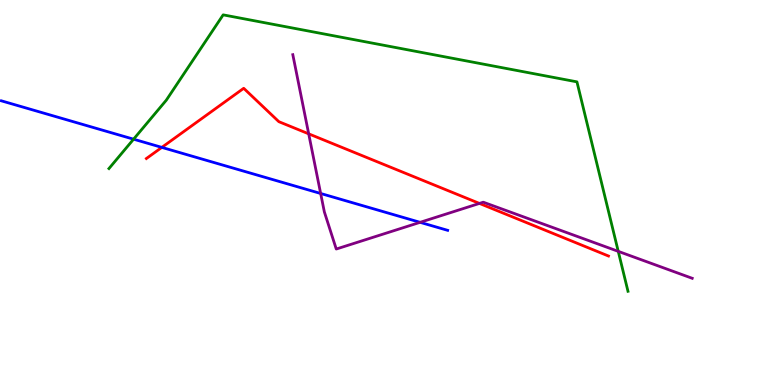[{'lines': ['blue', 'red'], 'intersections': [{'x': 2.09, 'y': 6.17}]}, {'lines': ['green', 'red'], 'intersections': []}, {'lines': ['purple', 'red'], 'intersections': [{'x': 3.98, 'y': 6.52}, {'x': 6.19, 'y': 4.72}]}, {'lines': ['blue', 'green'], 'intersections': [{'x': 1.72, 'y': 6.38}]}, {'lines': ['blue', 'purple'], 'intersections': [{'x': 4.14, 'y': 4.97}, {'x': 5.42, 'y': 4.23}]}, {'lines': ['green', 'purple'], 'intersections': [{'x': 7.98, 'y': 3.47}]}]